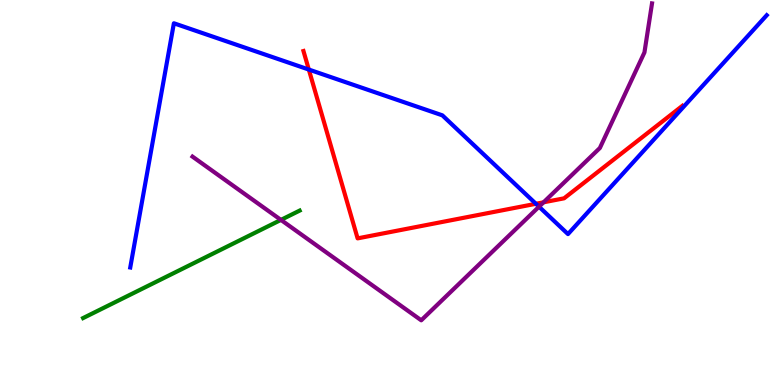[{'lines': ['blue', 'red'], 'intersections': [{'x': 3.98, 'y': 8.19}, {'x': 6.92, 'y': 4.71}]}, {'lines': ['green', 'red'], 'intersections': []}, {'lines': ['purple', 'red'], 'intersections': [{'x': 7.01, 'y': 4.75}]}, {'lines': ['blue', 'green'], 'intersections': []}, {'lines': ['blue', 'purple'], 'intersections': [{'x': 6.95, 'y': 4.63}]}, {'lines': ['green', 'purple'], 'intersections': [{'x': 3.62, 'y': 4.29}]}]